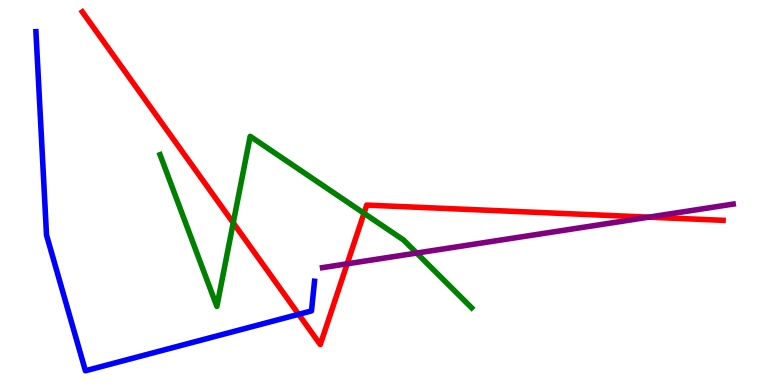[{'lines': ['blue', 'red'], 'intersections': [{'x': 3.85, 'y': 1.84}]}, {'lines': ['green', 'red'], 'intersections': [{'x': 3.01, 'y': 4.21}, {'x': 4.7, 'y': 4.46}]}, {'lines': ['purple', 'red'], 'intersections': [{'x': 4.48, 'y': 3.15}, {'x': 8.37, 'y': 4.36}]}, {'lines': ['blue', 'green'], 'intersections': []}, {'lines': ['blue', 'purple'], 'intersections': []}, {'lines': ['green', 'purple'], 'intersections': [{'x': 5.38, 'y': 3.43}]}]